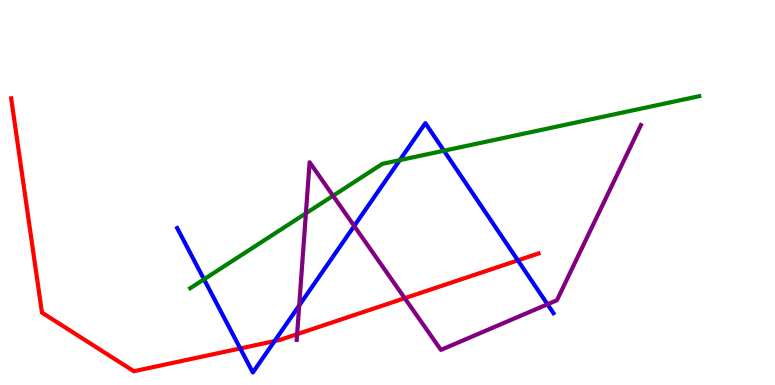[{'lines': ['blue', 'red'], 'intersections': [{'x': 3.1, 'y': 0.95}, {'x': 3.54, 'y': 1.14}, {'x': 6.68, 'y': 3.24}]}, {'lines': ['green', 'red'], 'intersections': []}, {'lines': ['purple', 'red'], 'intersections': [{'x': 3.83, 'y': 1.32}, {'x': 5.22, 'y': 2.25}]}, {'lines': ['blue', 'green'], 'intersections': [{'x': 2.63, 'y': 2.75}, {'x': 5.16, 'y': 5.84}, {'x': 5.73, 'y': 6.09}]}, {'lines': ['blue', 'purple'], 'intersections': [{'x': 3.86, 'y': 2.07}, {'x': 4.57, 'y': 4.13}, {'x': 7.06, 'y': 2.1}]}, {'lines': ['green', 'purple'], 'intersections': [{'x': 3.95, 'y': 4.46}, {'x': 4.3, 'y': 4.92}]}]